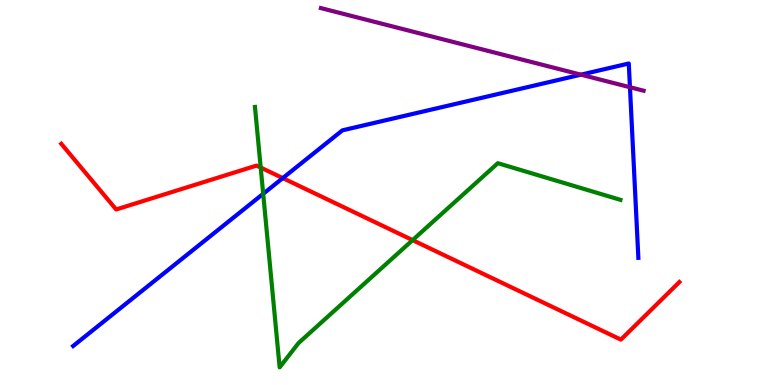[{'lines': ['blue', 'red'], 'intersections': [{'x': 3.65, 'y': 5.37}]}, {'lines': ['green', 'red'], 'intersections': [{'x': 3.36, 'y': 5.65}, {'x': 5.32, 'y': 3.76}]}, {'lines': ['purple', 'red'], 'intersections': []}, {'lines': ['blue', 'green'], 'intersections': [{'x': 3.4, 'y': 4.97}]}, {'lines': ['blue', 'purple'], 'intersections': [{'x': 7.5, 'y': 8.06}, {'x': 8.13, 'y': 7.73}]}, {'lines': ['green', 'purple'], 'intersections': []}]